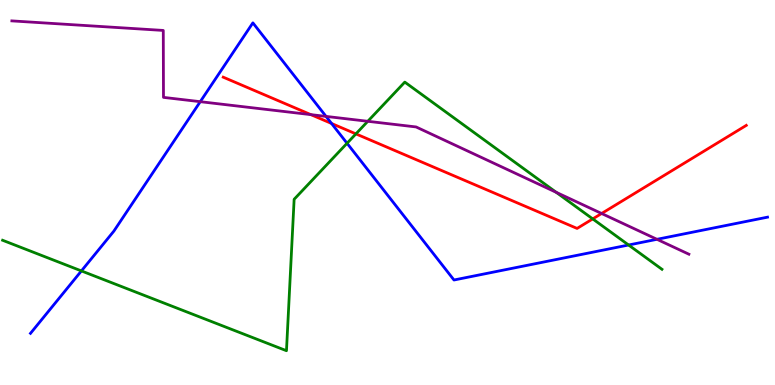[{'lines': ['blue', 'red'], 'intersections': [{'x': 4.28, 'y': 6.79}]}, {'lines': ['green', 'red'], 'intersections': [{'x': 4.59, 'y': 6.52}, {'x': 7.65, 'y': 4.31}]}, {'lines': ['purple', 'red'], 'intersections': [{'x': 4.01, 'y': 7.02}, {'x': 7.76, 'y': 4.45}]}, {'lines': ['blue', 'green'], 'intersections': [{'x': 1.05, 'y': 2.96}, {'x': 4.48, 'y': 6.28}, {'x': 8.11, 'y': 3.64}]}, {'lines': ['blue', 'purple'], 'intersections': [{'x': 2.58, 'y': 7.36}, {'x': 4.21, 'y': 6.98}, {'x': 8.48, 'y': 3.78}]}, {'lines': ['green', 'purple'], 'intersections': [{'x': 4.75, 'y': 6.85}, {'x': 7.18, 'y': 5.0}]}]